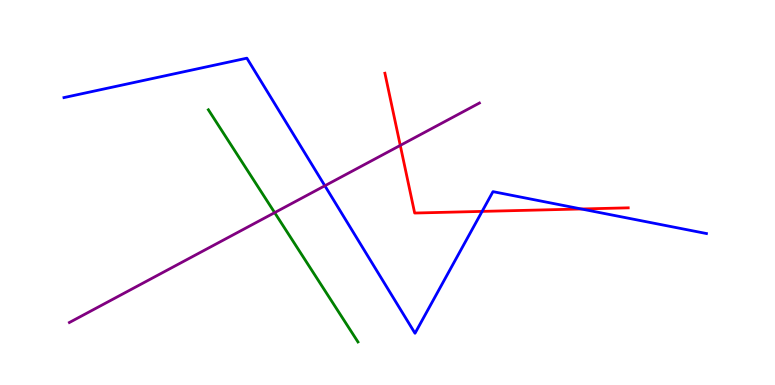[{'lines': ['blue', 'red'], 'intersections': [{'x': 6.22, 'y': 4.51}, {'x': 7.5, 'y': 4.57}]}, {'lines': ['green', 'red'], 'intersections': []}, {'lines': ['purple', 'red'], 'intersections': [{'x': 5.16, 'y': 6.22}]}, {'lines': ['blue', 'green'], 'intersections': []}, {'lines': ['blue', 'purple'], 'intersections': [{'x': 4.19, 'y': 5.17}]}, {'lines': ['green', 'purple'], 'intersections': [{'x': 3.54, 'y': 4.48}]}]